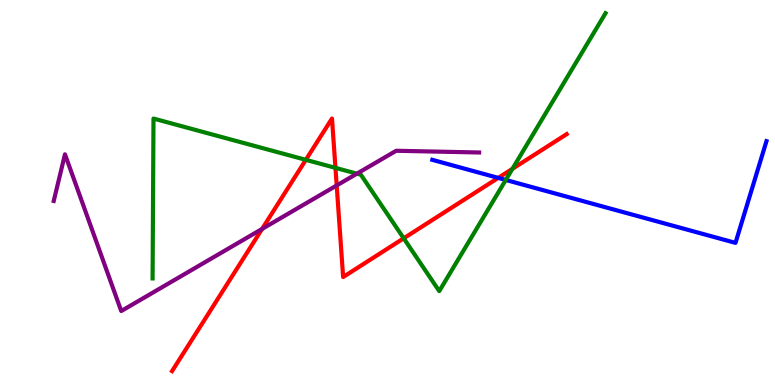[{'lines': ['blue', 'red'], 'intersections': [{'x': 6.43, 'y': 5.38}]}, {'lines': ['green', 'red'], 'intersections': [{'x': 3.95, 'y': 5.85}, {'x': 4.33, 'y': 5.64}, {'x': 5.21, 'y': 3.81}, {'x': 6.61, 'y': 5.62}]}, {'lines': ['purple', 'red'], 'intersections': [{'x': 3.38, 'y': 4.05}, {'x': 4.34, 'y': 5.18}]}, {'lines': ['blue', 'green'], 'intersections': [{'x': 6.53, 'y': 5.33}]}, {'lines': ['blue', 'purple'], 'intersections': []}, {'lines': ['green', 'purple'], 'intersections': [{'x': 4.61, 'y': 5.49}]}]